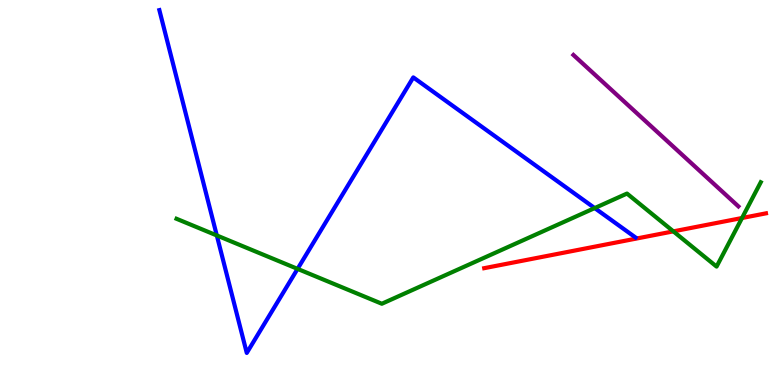[{'lines': ['blue', 'red'], 'intersections': []}, {'lines': ['green', 'red'], 'intersections': [{'x': 8.69, 'y': 3.99}, {'x': 9.57, 'y': 4.34}]}, {'lines': ['purple', 'red'], 'intersections': []}, {'lines': ['blue', 'green'], 'intersections': [{'x': 2.8, 'y': 3.88}, {'x': 3.84, 'y': 3.02}, {'x': 7.67, 'y': 4.6}]}, {'lines': ['blue', 'purple'], 'intersections': []}, {'lines': ['green', 'purple'], 'intersections': []}]